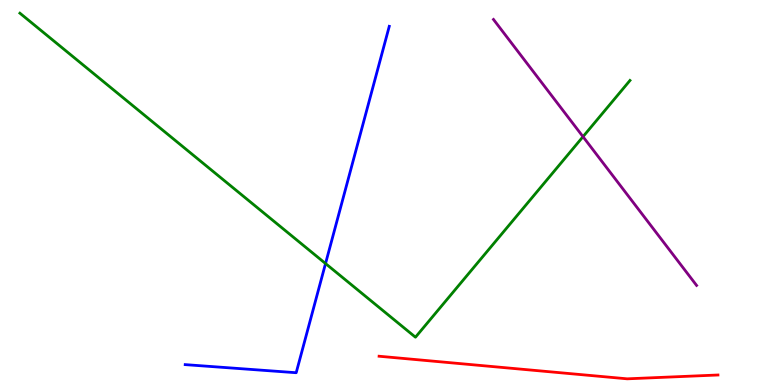[{'lines': ['blue', 'red'], 'intersections': []}, {'lines': ['green', 'red'], 'intersections': []}, {'lines': ['purple', 'red'], 'intersections': []}, {'lines': ['blue', 'green'], 'intersections': [{'x': 4.2, 'y': 3.15}]}, {'lines': ['blue', 'purple'], 'intersections': []}, {'lines': ['green', 'purple'], 'intersections': [{'x': 7.52, 'y': 6.45}]}]